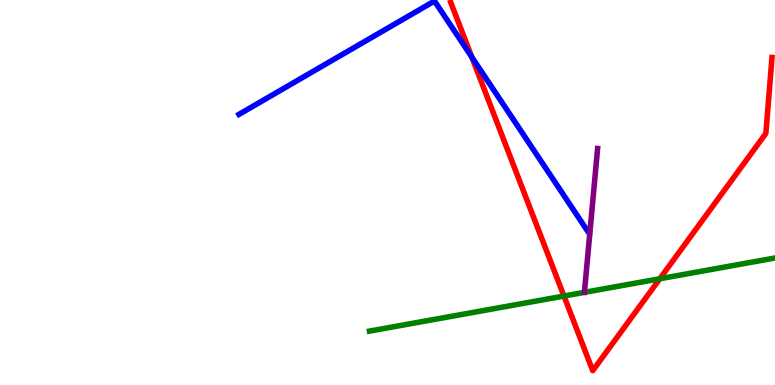[{'lines': ['blue', 'red'], 'intersections': [{'x': 6.09, 'y': 8.52}]}, {'lines': ['green', 'red'], 'intersections': [{'x': 7.28, 'y': 2.31}, {'x': 8.51, 'y': 2.76}]}, {'lines': ['purple', 'red'], 'intersections': []}, {'lines': ['blue', 'green'], 'intersections': []}, {'lines': ['blue', 'purple'], 'intersections': []}, {'lines': ['green', 'purple'], 'intersections': []}]